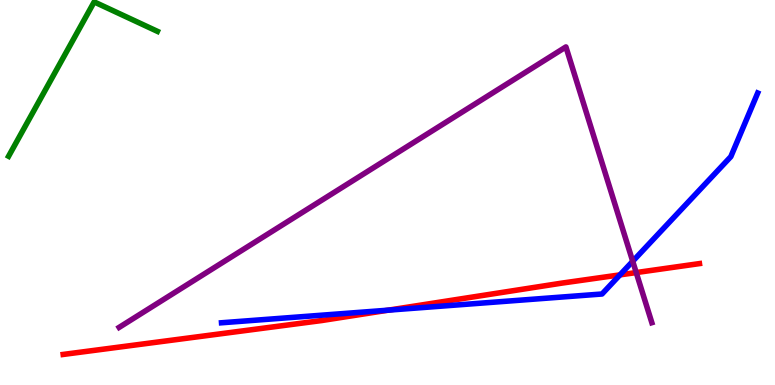[{'lines': ['blue', 'red'], 'intersections': [{'x': 5.01, 'y': 1.94}, {'x': 8.0, 'y': 2.86}]}, {'lines': ['green', 'red'], 'intersections': []}, {'lines': ['purple', 'red'], 'intersections': [{'x': 8.21, 'y': 2.92}]}, {'lines': ['blue', 'green'], 'intersections': []}, {'lines': ['blue', 'purple'], 'intersections': [{'x': 8.16, 'y': 3.21}]}, {'lines': ['green', 'purple'], 'intersections': []}]